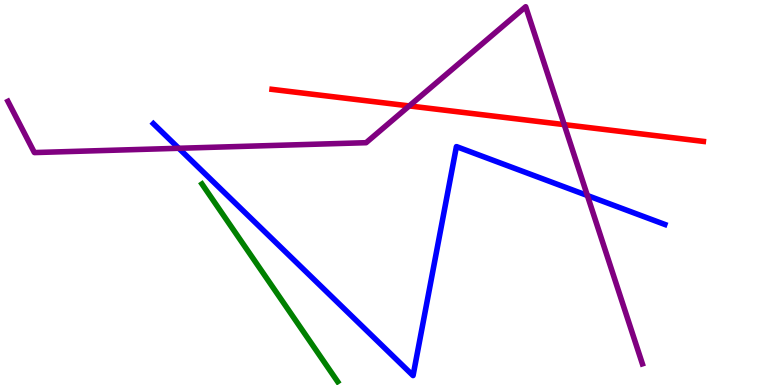[{'lines': ['blue', 'red'], 'intersections': []}, {'lines': ['green', 'red'], 'intersections': []}, {'lines': ['purple', 'red'], 'intersections': [{'x': 5.28, 'y': 7.25}, {'x': 7.28, 'y': 6.76}]}, {'lines': ['blue', 'green'], 'intersections': []}, {'lines': ['blue', 'purple'], 'intersections': [{'x': 2.31, 'y': 6.15}, {'x': 7.58, 'y': 4.92}]}, {'lines': ['green', 'purple'], 'intersections': []}]